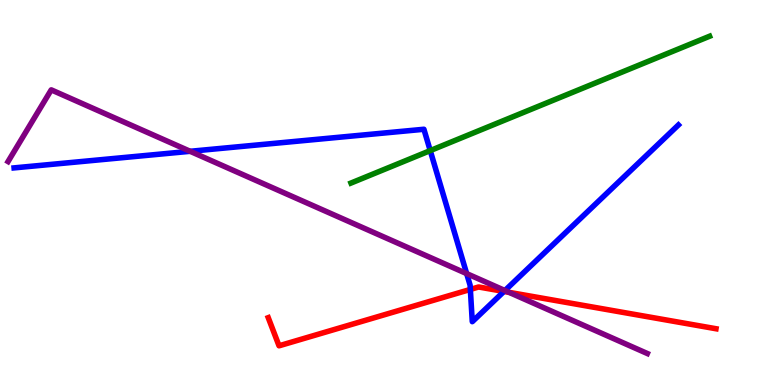[{'lines': ['blue', 'red'], 'intersections': [{'x': 6.07, 'y': 2.48}, {'x': 6.5, 'y': 2.43}]}, {'lines': ['green', 'red'], 'intersections': []}, {'lines': ['purple', 'red'], 'intersections': [{'x': 6.57, 'y': 2.41}]}, {'lines': ['blue', 'green'], 'intersections': [{'x': 5.55, 'y': 6.09}]}, {'lines': ['blue', 'purple'], 'intersections': [{'x': 2.45, 'y': 6.07}, {'x': 6.02, 'y': 2.89}, {'x': 6.52, 'y': 2.45}]}, {'lines': ['green', 'purple'], 'intersections': []}]